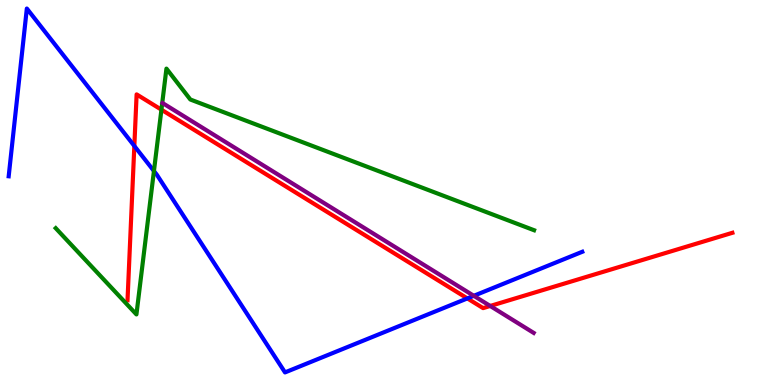[{'lines': ['blue', 'red'], 'intersections': [{'x': 1.73, 'y': 6.21}, {'x': 6.03, 'y': 2.25}]}, {'lines': ['green', 'red'], 'intersections': [{'x': 2.08, 'y': 7.15}]}, {'lines': ['purple', 'red'], 'intersections': [{'x': 6.33, 'y': 2.05}]}, {'lines': ['blue', 'green'], 'intersections': [{'x': 1.99, 'y': 5.56}]}, {'lines': ['blue', 'purple'], 'intersections': [{'x': 6.11, 'y': 2.32}]}, {'lines': ['green', 'purple'], 'intersections': []}]